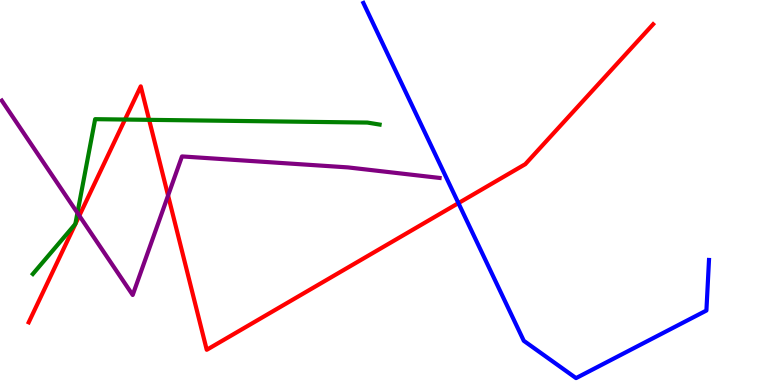[{'lines': ['blue', 'red'], 'intersections': [{'x': 5.92, 'y': 4.72}]}, {'lines': ['green', 'red'], 'intersections': [{'x': 1.61, 'y': 6.9}, {'x': 1.92, 'y': 6.89}]}, {'lines': ['purple', 'red'], 'intersections': [{'x': 1.02, 'y': 4.4}, {'x': 2.17, 'y': 4.92}]}, {'lines': ['blue', 'green'], 'intersections': []}, {'lines': ['blue', 'purple'], 'intersections': []}, {'lines': ['green', 'purple'], 'intersections': [{'x': 0.999, 'y': 4.47}]}]